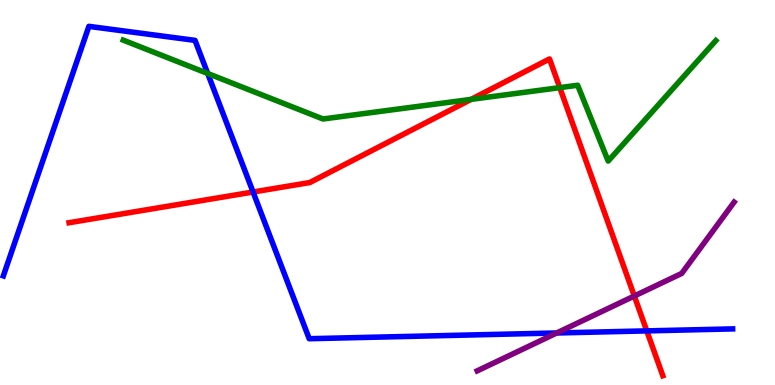[{'lines': ['blue', 'red'], 'intersections': [{'x': 3.27, 'y': 5.01}, {'x': 8.35, 'y': 1.41}]}, {'lines': ['green', 'red'], 'intersections': [{'x': 6.08, 'y': 7.42}, {'x': 7.22, 'y': 7.72}]}, {'lines': ['purple', 'red'], 'intersections': [{'x': 8.18, 'y': 2.31}]}, {'lines': ['blue', 'green'], 'intersections': [{'x': 2.68, 'y': 8.09}]}, {'lines': ['blue', 'purple'], 'intersections': [{'x': 7.18, 'y': 1.35}]}, {'lines': ['green', 'purple'], 'intersections': []}]